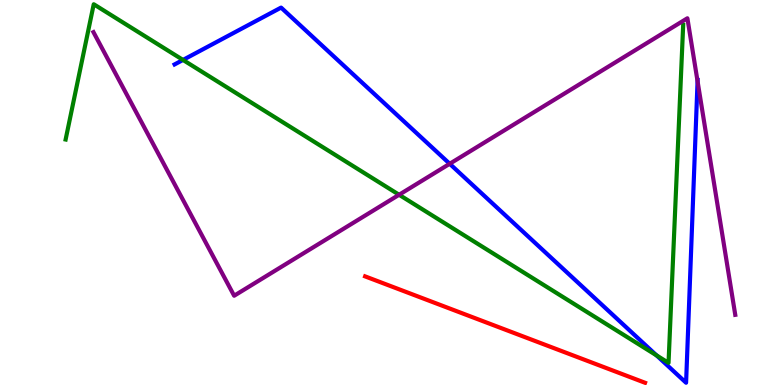[{'lines': ['blue', 'red'], 'intersections': []}, {'lines': ['green', 'red'], 'intersections': []}, {'lines': ['purple', 'red'], 'intersections': []}, {'lines': ['blue', 'green'], 'intersections': [{'x': 2.36, 'y': 8.44}, {'x': 8.47, 'y': 0.769}]}, {'lines': ['blue', 'purple'], 'intersections': [{'x': 5.8, 'y': 5.75}, {'x': 9.0, 'y': 7.89}]}, {'lines': ['green', 'purple'], 'intersections': [{'x': 5.15, 'y': 4.94}]}]